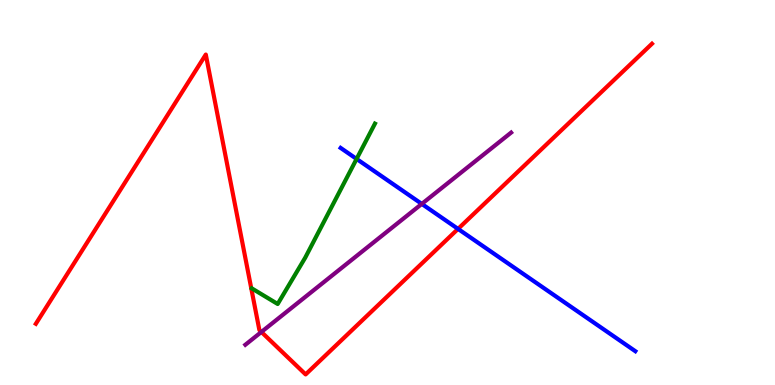[{'lines': ['blue', 'red'], 'intersections': [{'x': 5.91, 'y': 4.05}]}, {'lines': ['green', 'red'], 'intersections': []}, {'lines': ['purple', 'red'], 'intersections': [{'x': 3.37, 'y': 1.38}]}, {'lines': ['blue', 'green'], 'intersections': [{'x': 4.6, 'y': 5.87}]}, {'lines': ['blue', 'purple'], 'intersections': [{'x': 5.44, 'y': 4.7}]}, {'lines': ['green', 'purple'], 'intersections': []}]